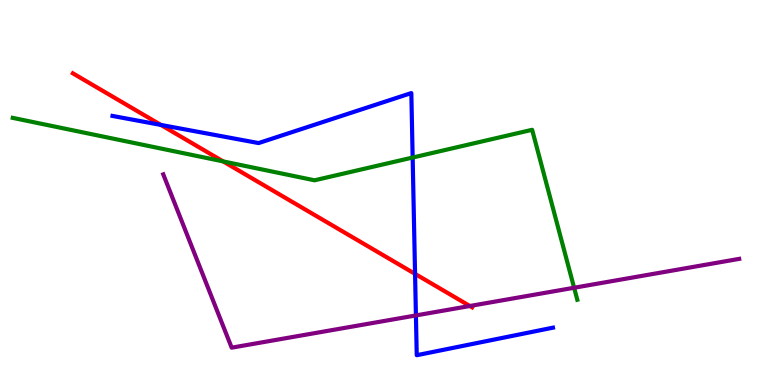[{'lines': ['blue', 'red'], 'intersections': [{'x': 2.08, 'y': 6.76}, {'x': 5.36, 'y': 2.89}]}, {'lines': ['green', 'red'], 'intersections': [{'x': 2.88, 'y': 5.81}]}, {'lines': ['purple', 'red'], 'intersections': [{'x': 6.06, 'y': 2.05}]}, {'lines': ['blue', 'green'], 'intersections': [{'x': 5.32, 'y': 5.91}]}, {'lines': ['blue', 'purple'], 'intersections': [{'x': 5.37, 'y': 1.81}]}, {'lines': ['green', 'purple'], 'intersections': [{'x': 7.41, 'y': 2.53}]}]